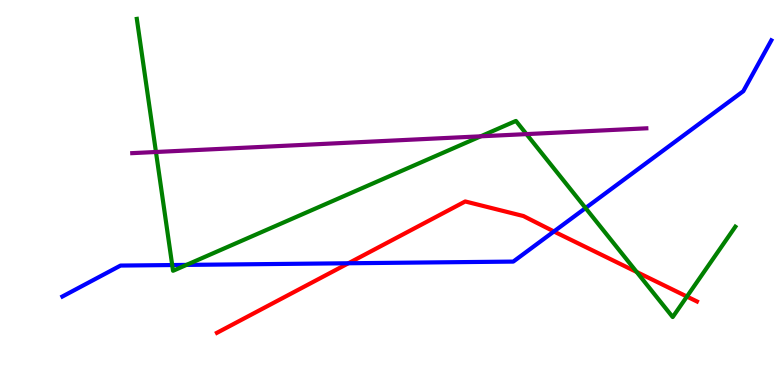[{'lines': ['blue', 'red'], 'intersections': [{'x': 4.5, 'y': 3.16}, {'x': 7.15, 'y': 3.99}]}, {'lines': ['green', 'red'], 'intersections': [{'x': 8.21, 'y': 2.94}, {'x': 8.86, 'y': 2.3}]}, {'lines': ['purple', 'red'], 'intersections': []}, {'lines': ['blue', 'green'], 'intersections': [{'x': 2.22, 'y': 3.12}, {'x': 2.41, 'y': 3.12}, {'x': 7.56, 'y': 4.6}]}, {'lines': ['blue', 'purple'], 'intersections': []}, {'lines': ['green', 'purple'], 'intersections': [{'x': 2.01, 'y': 6.05}, {'x': 6.2, 'y': 6.46}, {'x': 6.79, 'y': 6.52}]}]